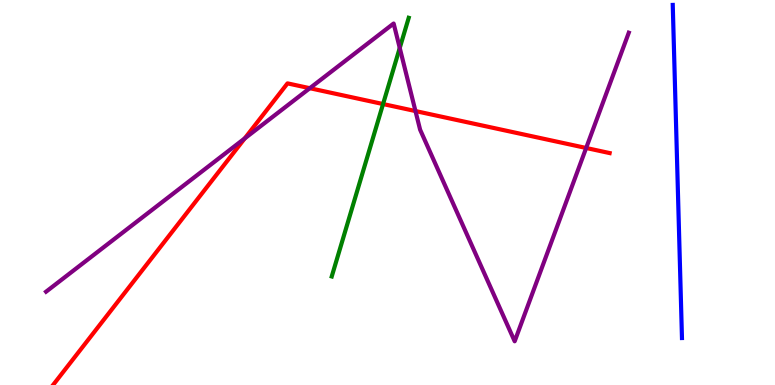[{'lines': ['blue', 'red'], 'intersections': []}, {'lines': ['green', 'red'], 'intersections': [{'x': 4.94, 'y': 7.3}]}, {'lines': ['purple', 'red'], 'intersections': [{'x': 3.16, 'y': 6.4}, {'x': 4.0, 'y': 7.71}, {'x': 5.36, 'y': 7.12}, {'x': 7.56, 'y': 6.16}]}, {'lines': ['blue', 'green'], 'intersections': []}, {'lines': ['blue', 'purple'], 'intersections': []}, {'lines': ['green', 'purple'], 'intersections': [{'x': 5.16, 'y': 8.75}]}]